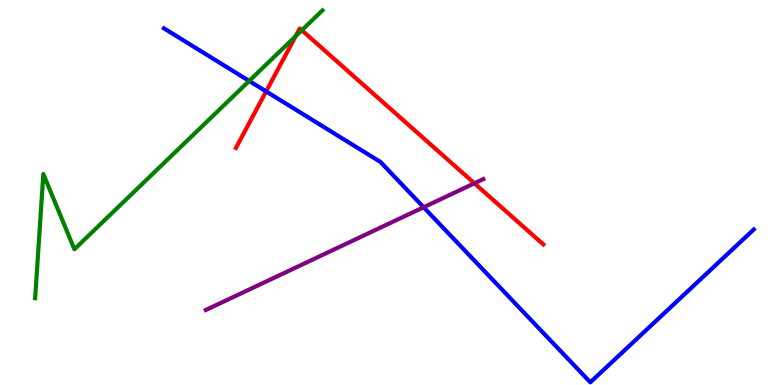[{'lines': ['blue', 'red'], 'intersections': [{'x': 3.43, 'y': 7.63}]}, {'lines': ['green', 'red'], 'intersections': [{'x': 3.81, 'y': 9.06}, {'x': 3.89, 'y': 9.21}]}, {'lines': ['purple', 'red'], 'intersections': [{'x': 6.12, 'y': 5.24}]}, {'lines': ['blue', 'green'], 'intersections': [{'x': 3.22, 'y': 7.9}]}, {'lines': ['blue', 'purple'], 'intersections': [{'x': 5.47, 'y': 4.62}]}, {'lines': ['green', 'purple'], 'intersections': []}]